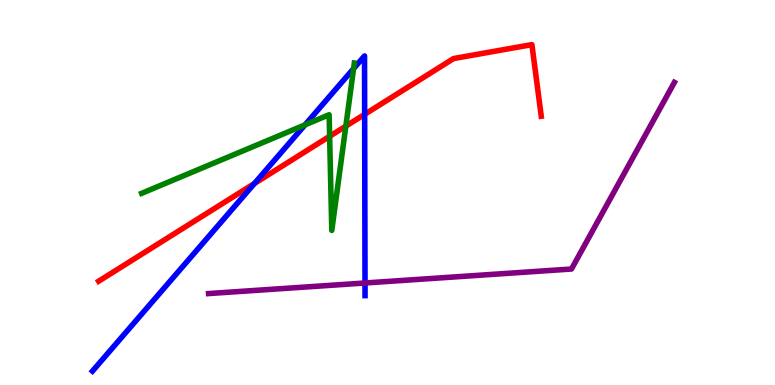[{'lines': ['blue', 'red'], 'intersections': [{'x': 3.28, 'y': 5.23}, {'x': 4.71, 'y': 7.03}]}, {'lines': ['green', 'red'], 'intersections': [{'x': 4.25, 'y': 6.46}, {'x': 4.46, 'y': 6.72}]}, {'lines': ['purple', 'red'], 'intersections': []}, {'lines': ['blue', 'green'], 'intersections': [{'x': 3.94, 'y': 6.76}, {'x': 4.56, 'y': 8.22}]}, {'lines': ['blue', 'purple'], 'intersections': [{'x': 4.71, 'y': 2.65}]}, {'lines': ['green', 'purple'], 'intersections': []}]